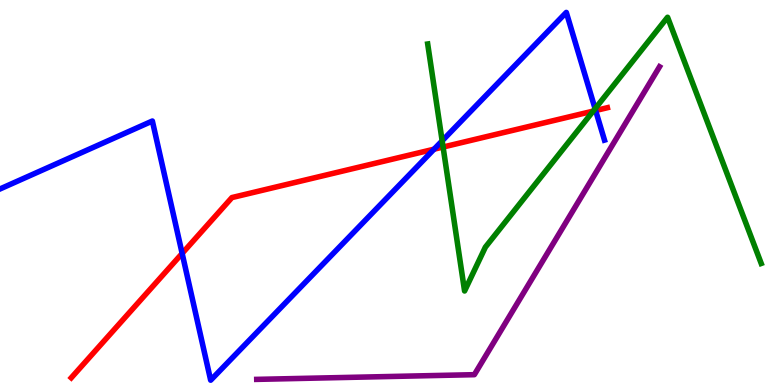[{'lines': ['blue', 'red'], 'intersections': [{'x': 2.35, 'y': 3.42}, {'x': 5.6, 'y': 6.12}, {'x': 7.69, 'y': 7.13}]}, {'lines': ['green', 'red'], 'intersections': [{'x': 5.72, 'y': 6.18}, {'x': 7.65, 'y': 7.11}]}, {'lines': ['purple', 'red'], 'intersections': []}, {'lines': ['blue', 'green'], 'intersections': [{'x': 5.71, 'y': 6.34}, {'x': 7.68, 'y': 7.18}]}, {'lines': ['blue', 'purple'], 'intersections': []}, {'lines': ['green', 'purple'], 'intersections': []}]